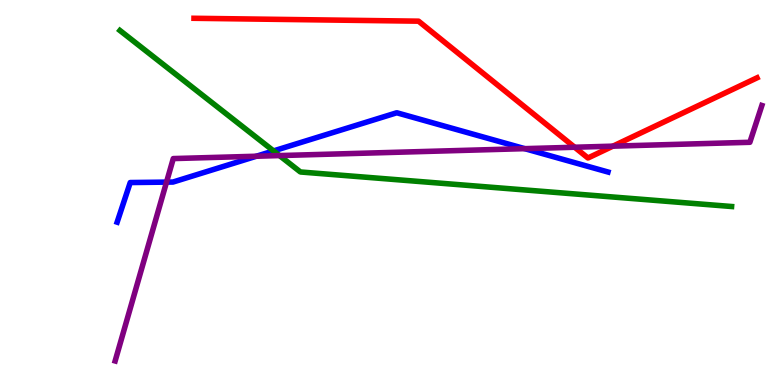[{'lines': ['blue', 'red'], 'intersections': []}, {'lines': ['green', 'red'], 'intersections': []}, {'lines': ['purple', 'red'], 'intersections': [{'x': 7.41, 'y': 6.18}, {'x': 7.91, 'y': 6.2}]}, {'lines': ['blue', 'green'], 'intersections': [{'x': 3.53, 'y': 6.08}]}, {'lines': ['blue', 'purple'], 'intersections': [{'x': 2.15, 'y': 5.27}, {'x': 3.31, 'y': 5.94}, {'x': 6.77, 'y': 6.14}]}, {'lines': ['green', 'purple'], 'intersections': [{'x': 3.61, 'y': 5.96}]}]